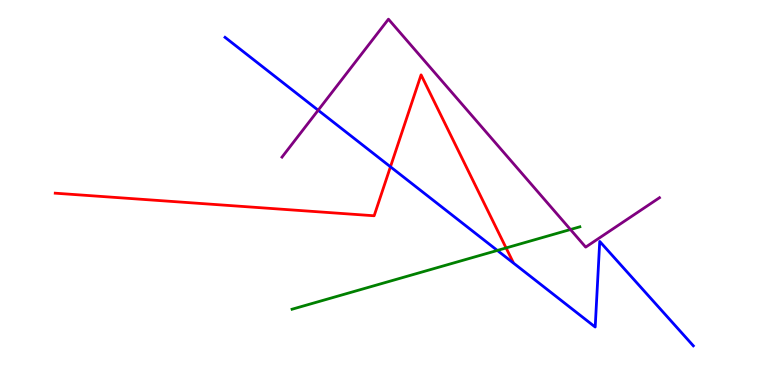[{'lines': ['blue', 'red'], 'intersections': [{'x': 5.04, 'y': 5.67}]}, {'lines': ['green', 'red'], 'intersections': [{'x': 6.53, 'y': 3.56}]}, {'lines': ['purple', 'red'], 'intersections': []}, {'lines': ['blue', 'green'], 'intersections': [{'x': 6.42, 'y': 3.49}]}, {'lines': ['blue', 'purple'], 'intersections': [{'x': 4.11, 'y': 7.14}]}, {'lines': ['green', 'purple'], 'intersections': [{'x': 7.36, 'y': 4.04}]}]